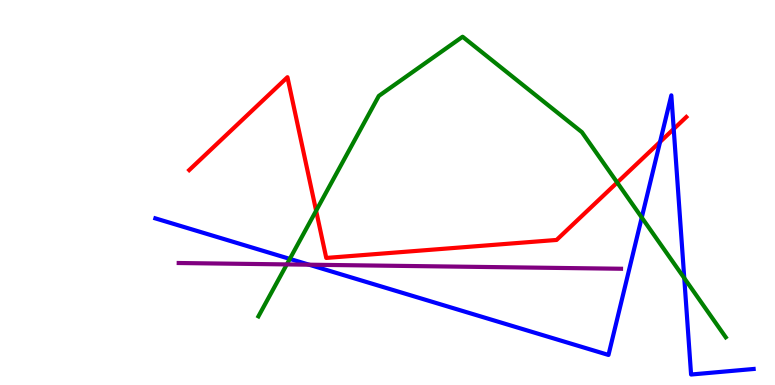[{'lines': ['blue', 'red'], 'intersections': [{'x': 8.52, 'y': 6.31}, {'x': 8.69, 'y': 6.65}]}, {'lines': ['green', 'red'], 'intersections': [{'x': 4.08, 'y': 4.53}, {'x': 7.96, 'y': 5.26}]}, {'lines': ['purple', 'red'], 'intersections': []}, {'lines': ['blue', 'green'], 'intersections': [{'x': 3.74, 'y': 3.28}, {'x': 8.28, 'y': 4.35}, {'x': 8.83, 'y': 2.78}]}, {'lines': ['blue', 'purple'], 'intersections': [{'x': 3.99, 'y': 3.12}]}, {'lines': ['green', 'purple'], 'intersections': [{'x': 3.7, 'y': 3.13}]}]